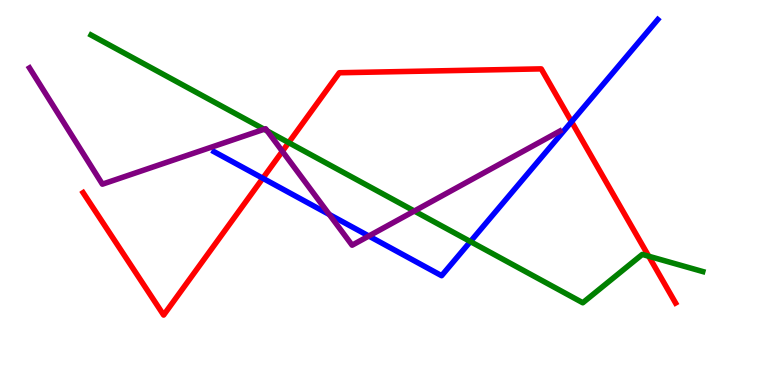[{'lines': ['blue', 'red'], 'intersections': [{'x': 3.39, 'y': 5.37}, {'x': 7.37, 'y': 6.84}]}, {'lines': ['green', 'red'], 'intersections': [{'x': 3.72, 'y': 6.3}, {'x': 8.37, 'y': 3.34}]}, {'lines': ['purple', 'red'], 'intersections': [{'x': 3.64, 'y': 6.07}]}, {'lines': ['blue', 'green'], 'intersections': [{'x': 6.07, 'y': 3.73}]}, {'lines': ['blue', 'purple'], 'intersections': [{'x': 4.25, 'y': 4.43}, {'x': 4.76, 'y': 3.87}]}, {'lines': ['green', 'purple'], 'intersections': [{'x': 3.41, 'y': 6.64}, {'x': 3.45, 'y': 6.6}, {'x': 5.35, 'y': 4.52}]}]